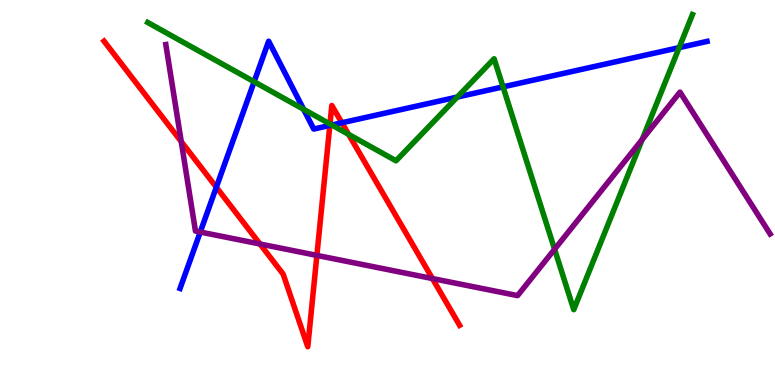[{'lines': ['blue', 'red'], 'intersections': [{'x': 2.79, 'y': 5.14}, {'x': 4.26, 'y': 6.74}, {'x': 4.41, 'y': 6.81}]}, {'lines': ['green', 'red'], 'intersections': [{'x': 4.26, 'y': 6.78}, {'x': 4.5, 'y': 6.51}]}, {'lines': ['purple', 'red'], 'intersections': [{'x': 2.34, 'y': 6.32}, {'x': 3.35, 'y': 3.66}, {'x': 4.09, 'y': 3.37}, {'x': 5.58, 'y': 2.76}]}, {'lines': ['blue', 'green'], 'intersections': [{'x': 3.28, 'y': 7.88}, {'x': 3.92, 'y': 7.16}, {'x': 4.28, 'y': 6.75}, {'x': 5.9, 'y': 7.48}, {'x': 6.49, 'y': 7.74}, {'x': 8.76, 'y': 8.76}]}, {'lines': ['blue', 'purple'], 'intersections': [{'x': 2.58, 'y': 3.97}]}, {'lines': ['green', 'purple'], 'intersections': [{'x': 7.16, 'y': 3.53}, {'x': 8.29, 'y': 6.38}]}]